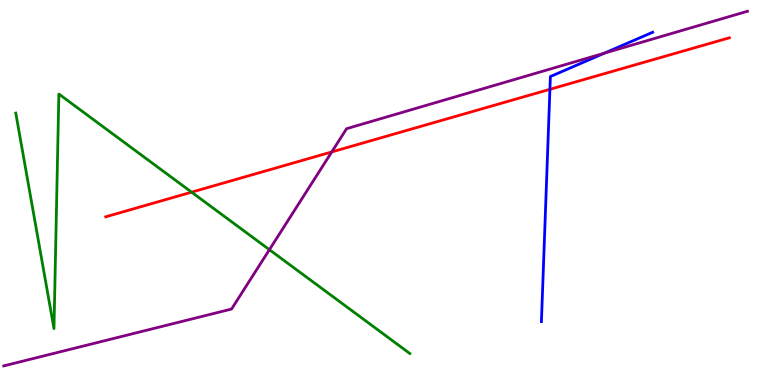[{'lines': ['blue', 'red'], 'intersections': [{'x': 7.1, 'y': 7.68}]}, {'lines': ['green', 'red'], 'intersections': [{'x': 2.47, 'y': 5.01}]}, {'lines': ['purple', 'red'], 'intersections': [{'x': 4.28, 'y': 6.05}]}, {'lines': ['blue', 'green'], 'intersections': []}, {'lines': ['blue', 'purple'], 'intersections': [{'x': 7.8, 'y': 8.62}]}, {'lines': ['green', 'purple'], 'intersections': [{'x': 3.48, 'y': 3.51}]}]